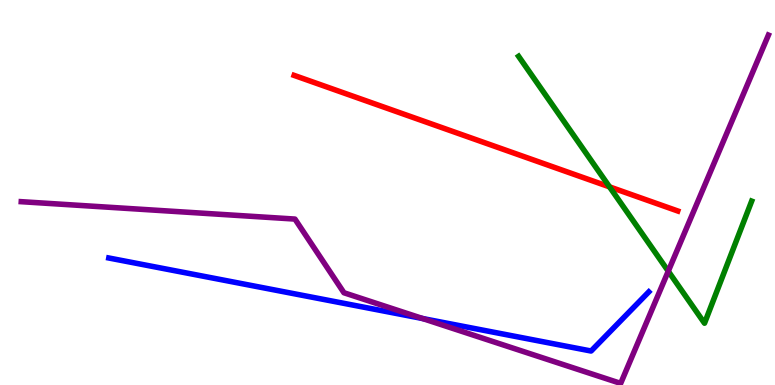[{'lines': ['blue', 'red'], 'intersections': []}, {'lines': ['green', 'red'], 'intersections': [{'x': 7.86, 'y': 5.15}]}, {'lines': ['purple', 'red'], 'intersections': []}, {'lines': ['blue', 'green'], 'intersections': []}, {'lines': ['blue', 'purple'], 'intersections': [{'x': 5.45, 'y': 1.73}]}, {'lines': ['green', 'purple'], 'intersections': [{'x': 8.62, 'y': 2.96}]}]